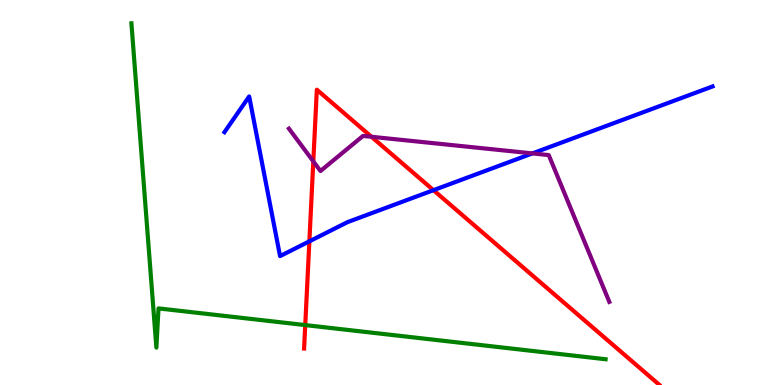[{'lines': ['blue', 'red'], 'intersections': [{'x': 3.99, 'y': 3.73}, {'x': 5.59, 'y': 5.06}]}, {'lines': ['green', 'red'], 'intersections': [{'x': 3.94, 'y': 1.56}]}, {'lines': ['purple', 'red'], 'intersections': [{'x': 4.04, 'y': 5.81}, {'x': 4.79, 'y': 6.45}]}, {'lines': ['blue', 'green'], 'intersections': []}, {'lines': ['blue', 'purple'], 'intersections': [{'x': 6.87, 'y': 6.02}]}, {'lines': ['green', 'purple'], 'intersections': []}]